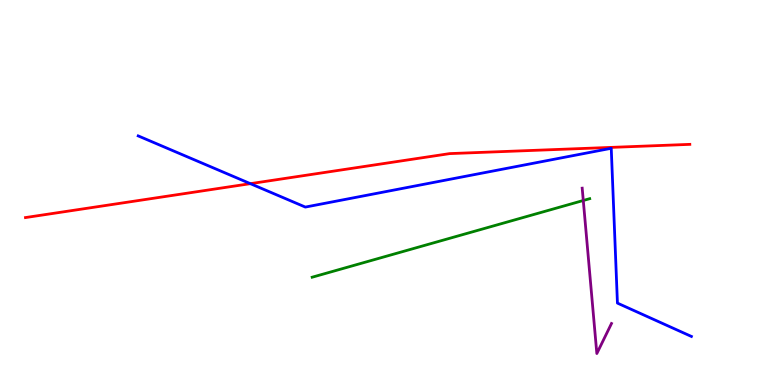[{'lines': ['blue', 'red'], 'intersections': [{'x': 3.23, 'y': 5.23}]}, {'lines': ['green', 'red'], 'intersections': []}, {'lines': ['purple', 'red'], 'intersections': []}, {'lines': ['blue', 'green'], 'intersections': []}, {'lines': ['blue', 'purple'], 'intersections': []}, {'lines': ['green', 'purple'], 'intersections': [{'x': 7.53, 'y': 4.79}]}]